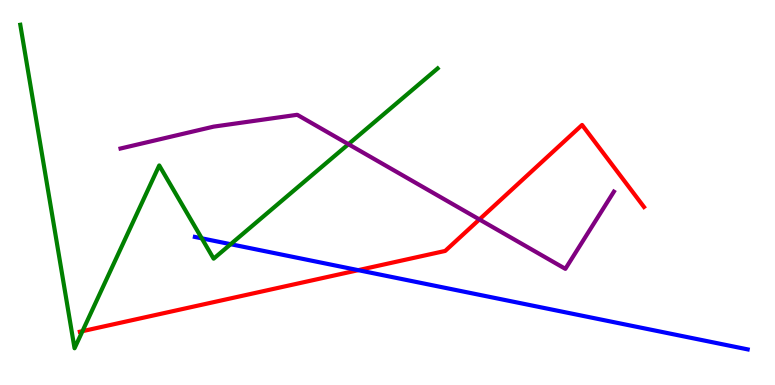[{'lines': ['blue', 'red'], 'intersections': [{'x': 4.62, 'y': 2.98}]}, {'lines': ['green', 'red'], 'intersections': [{'x': 1.06, 'y': 1.4}]}, {'lines': ['purple', 'red'], 'intersections': [{'x': 6.19, 'y': 4.3}]}, {'lines': ['blue', 'green'], 'intersections': [{'x': 2.6, 'y': 3.81}, {'x': 2.98, 'y': 3.66}]}, {'lines': ['blue', 'purple'], 'intersections': []}, {'lines': ['green', 'purple'], 'intersections': [{'x': 4.5, 'y': 6.25}]}]